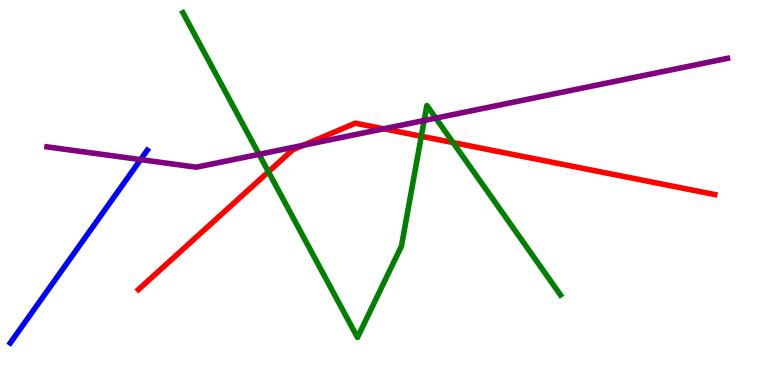[{'lines': ['blue', 'red'], 'intersections': []}, {'lines': ['green', 'red'], 'intersections': [{'x': 3.46, 'y': 5.54}, {'x': 5.44, 'y': 6.46}, {'x': 5.85, 'y': 6.3}]}, {'lines': ['purple', 'red'], 'intersections': [{'x': 3.91, 'y': 6.23}, {'x': 4.95, 'y': 6.65}]}, {'lines': ['blue', 'green'], 'intersections': []}, {'lines': ['blue', 'purple'], 'intersections': [{'x': 1.81, 'y': 5.85}]}, {'lines': ['green', 'purple'], 'intersections': [{'x': 3.34, 'y': 5.99}, {'x': 5.47, 'y': 6.87}, {'x': 5.62, 'y': 6.93}]}]